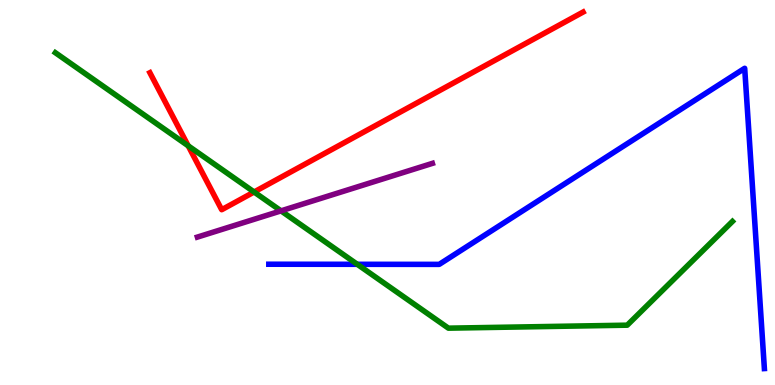[{'lines': ['blue', 'red'], 'intersections': []}, {'lines': ['green', 'red'], 'intersections': [{'x': 2.43, 'y': 6.21}, {'x': 3.28, 'y': 5.01}]}, {'lines': ['purple', 'red'], 'intersections': []}, {'lines': ['blue', 'green'], 'intersections': [{'x': 4.61, 'y': 3.13}]}, {'lines': ['blue', 'purple'], 'intersections': []}, {'lines': ['green', 'purple'], 'intersections': [{'x': 3.63, 'y': 4.52}]}]